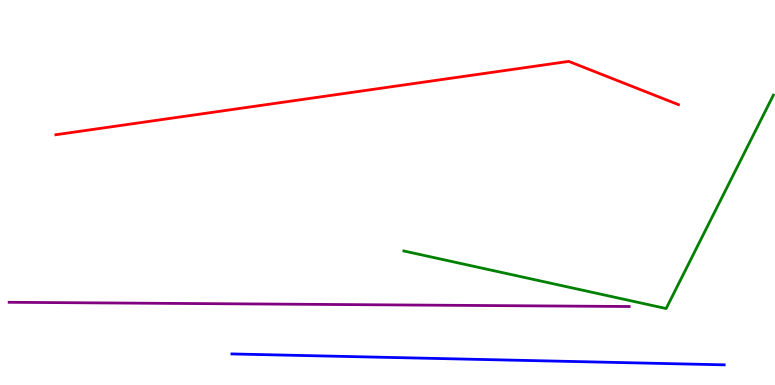[{'lines': ['blue', 'red'], 'intersections': []}, {'lines': ['green', 'red'], 'intersections': []}, {'lines': ['purple', 'red'], 'intersections': []}, {'lines': ['blue', 'green'], 'intersections': []}, {'lines': ['blue', 'purple'], 'intersections': []}, {'lines': ['green', 'purple'], 'intersections': []}]